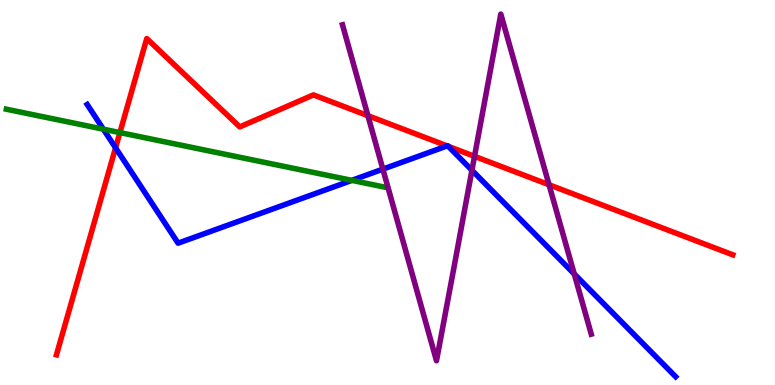[{'lines': ['blue', 'red'], 'intersections': [{'x': 1.49, 'y': 6.16}, {'x': 5.77, 'y': 6.21}, {'x': 5.78, 'y': 6.2}]}, {'lines': ['green', 'red'], 'intersections': [{'x': 1.55, 'y': 6.56}]}, {'lines': ['purple', 'red'], 'intersections': [{'x': 4.75, 'y': 7.0}, {'x': 6.12, 'y': 5.94}, {'x': 7.08, 'y': 5.2}]}, {'lines': ['blue', 'green'], 'intersections': [{'x': 1.33, 'y': 6.64}, {'x': 4.54, 'y': 5.32}]}, {'lines': ['blue', 'purple'], 'intersections': [{'x': 4.94, 'y': 5.61}, {'x': 6.09, 'y': 5.58}, {'x': 7.41, 'y': 2.88}]}, {'lines': ['green', 'purple'], 'intersections': []}]